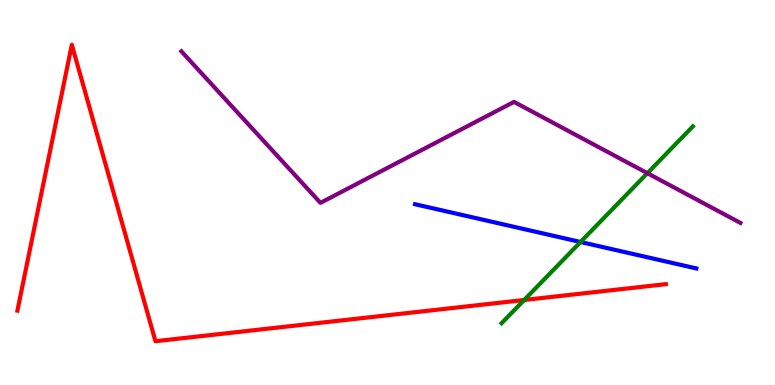[{'lines': ['blue', 'red'], 'intersections': []}, {'lines': ['green', 'red'], 'intersections': [{'x': 6.76, 'y': 2.21}]}, {'lines': ['purple', 'red'], 'intersections': []}, {'lines': ['blue', 'green'], 'intersections': [{'x': 7.49, 'y': 3.71}]}, {'lines': ['blue', 'purple'], 'intersections': []}, {'lines': ['green', 'purple'], 'intersections': [{'x': 8.35, 'y': 5.5}]}]